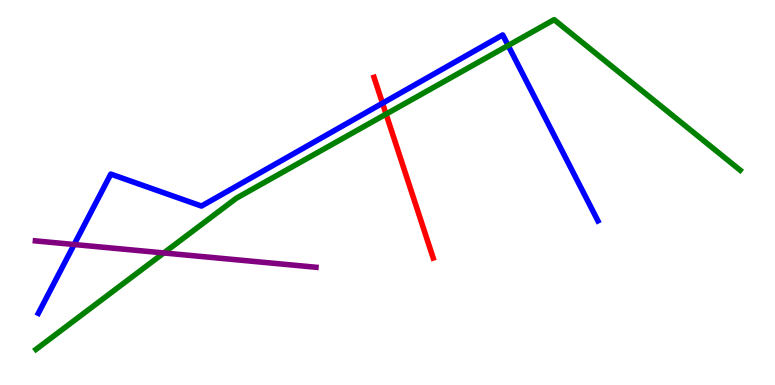[{'lines': ['blue', 'red'], 'intersections': [{'x': 4.94, 'y': 7.32}]}, {'lines': ['green', 'red'], 'intersections': [{'x': 4.98, 'y': 7.04}]}, {'lines': ['purple', 'red'], 'intersections': []}, {'lines': ['blue', 'green'], 'intersections': [{'x': 6.56, 'y': 8.82}]}, {'lines': ['blue', 'purple'], 'intersections': [{'x': 0.957, 'y': 3.65}]}, {'lines': ['green', 'purple'], 'intersections': [{'x': 2.11, 'y': 3.43}]}]